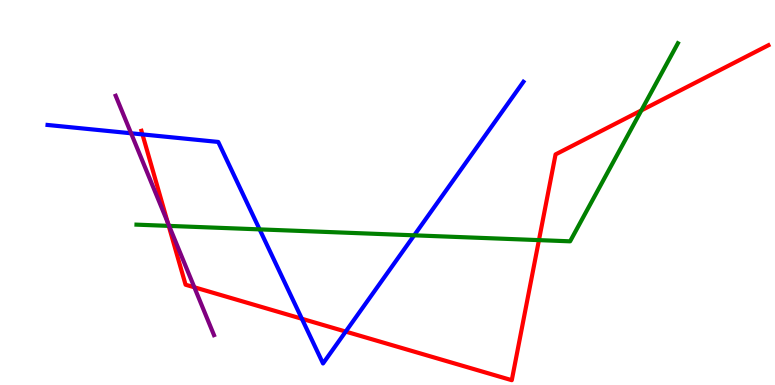[{'lines': ['blue', 'red'], 'intersections': [{'x': 1.84, 'y': 6.51}, {'x': 3.9, 'y': 1.72}, {'x': 4.46, 'y': 1.39}]}, {'lines': ['green', 'red'], 'intersections': [{'x': 2.18, 'y': 4.13}, {'x': 6.95, 'y': 3.76}, {'x': 8.28, 'y': 7.13}]}, {'lines': ['purple', 'red'], 'intersections': [{'x': 2.16, 'y': 4.22}, {'x': 2.51, 'y': 2.54}]}, {'lines': ['blue', 'green'], 'intersections': [{'x': 3.35, 'y': 4.04}, {'x': 5.34, 'y': 3.89}]}, {'lines': ['blue', 'purple'], 'intersections': [{'x': 1.69, 'y': 6.54}]}, {'lines': ['green', 'purple'], 'intersections': [{'x': 2.18, 'y': 4.13}]}]